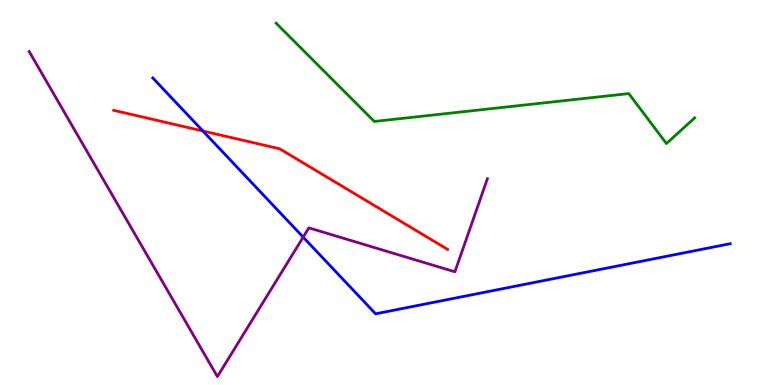[{'lines': ['blue', 'red'], 'intersections': [{'x': 2.62, 'y': 6.6}]}, {'lines': ['green', 'red'], 'intersections': []}, {'lines': ['purple', 'red'], 'intersections': []}, {'lines': ['blue', 'green'], 'intersections': []}, {'lines': ['blue', 'purple'], 'intersections': [{'x': 3.91, 'y': 3.84}]}, {'lines': ['green', 'purple'], 'intersections': []}]